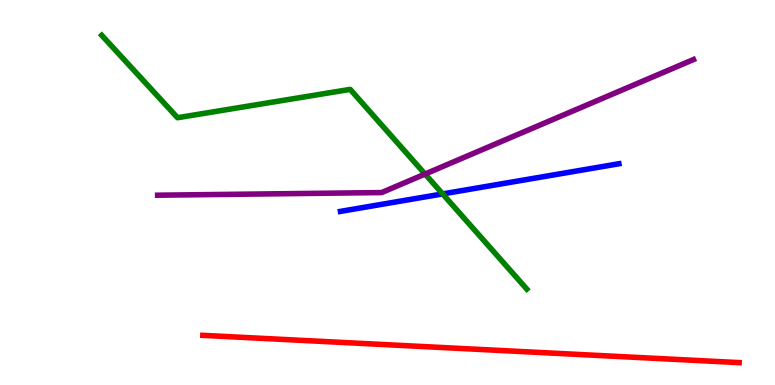[{'lines': ['blue', 'red'], 'intersections': []}, {'lines': ['green', 'red'], 'intersections': []}, {'lines': ['purple', 'red'], 'intersections': []}, {'lines': ['blue', 'green'], 'intersections': [{'x': 5.71, 'y': 4.96}]}, {'lines': ['blue', 'purple'], 'intersections': []}, {'lines': ['green', 'purple'], 'intersections': [{'x': 5.48, 'y': 5.48}]}]